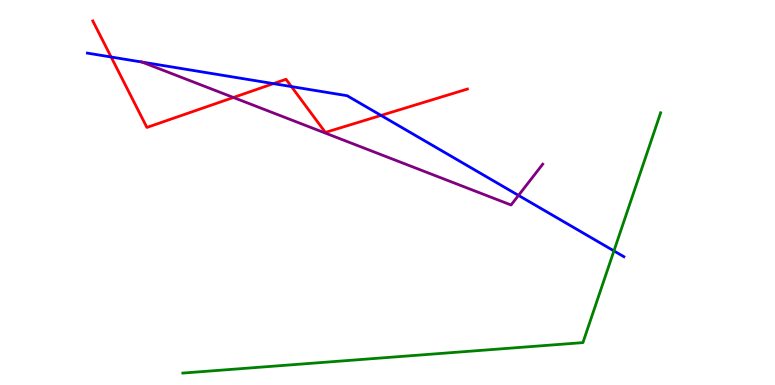[{'lines': ['blue', 'red'], 'intersections': [{'x': 1.43, 'y': 8.52}, {'x': 3.53, 'y': 7.83}, {'x': 3.76, 'y': 7.75}, {'x': 4.92, 'y': 7.0}]}, {'lines': ['green', 'red'], 'intersections': []}, {'lines': ['purple', 'red'], 'intersections': [{'x': 3.01, 'y': 7.47}]}, {'lines': ['blue', 'green'], 'intersections': [{'x': 7.92, 'y': 3.48}]}, {'lines': ['blue', 'purple'], 'intersections': [{'x': 1.83, 'y': 8.39}, {'x': 6.69, 'y': 4.92}]}, {'lines': ['green', 'purple'], 'intersections': []}]